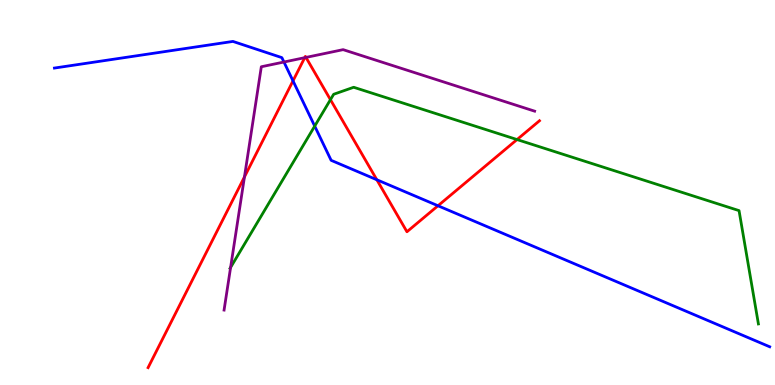[{'lines': ['blue', 'red'], 'intersections': [{'x': 3.78, 'y': 7.9}, {'x': 4.86, 'y': 5.33}, {'x': 5.65, 'y': 4.66}]}, {'lines': ['green', 'red'], 'intersections': [{'x': 4.26, 'y': 7.41}, {'x': 6.67, 'y': 6.38}]}, {'lines': ['purple', 'red'], 'intersections': [{'x': 3.15, 'y': 5.4}, {'x': 3.93, 'y': 8.5}, {'x': 3.95, 'y': 8.51}]}, {'lines': ['blue', 'green'], 'intersections': [{'x': 4.06, 'y': 6.72}]}, {'lines': ['blue', 'purple'], 'intersections': [{'x': 3.66, 'y': 8.39}]}, {'lines': ['green', 'purple'], 'intersections': [{'x': 2.98, 'y': 3.05}]}]